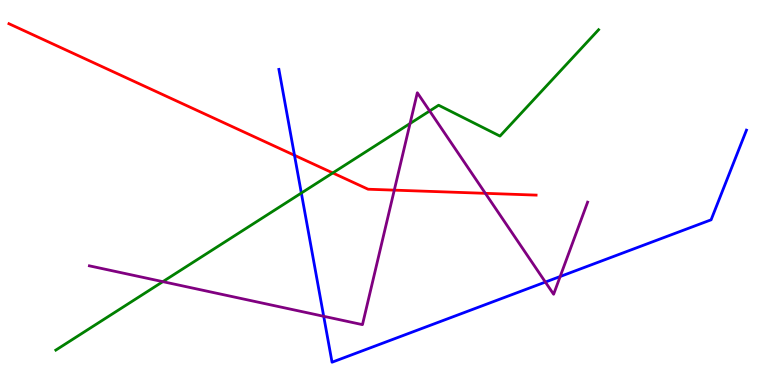[{'lines': ['blue', 'red'], 'intersections': [{'x': 3.8, 'y': 5.97}]}, {'lines': ['green', 'red'], 'intersections': [{'x': 4.29, 'y': 5.51}]}, {'lines': ['purple', 'red'], 'intersections': [{'x': 5.09, 'y': 5.06}, {'x': 6.26, 'y': 4.98}]}, {'lines': ['blue', 'green'], 'intersections': [{'x': 3.89, 'y': 4.99}]}, {'lines': ['blue', 'purple'], 'intersections': [{'x': 4.18, 'y': 1.78}, {'x': 7.04, 'y': 2.67}, {'x': 7.23, 'y': 2.82}]}, {'lines': ['green', 'purple'], 'intersections': [{'x': 2.1, 'y': 2.68}, {'x': 5.29, 'y': 6.79}, {'x': 5.54, 'y': 7.12}]}]